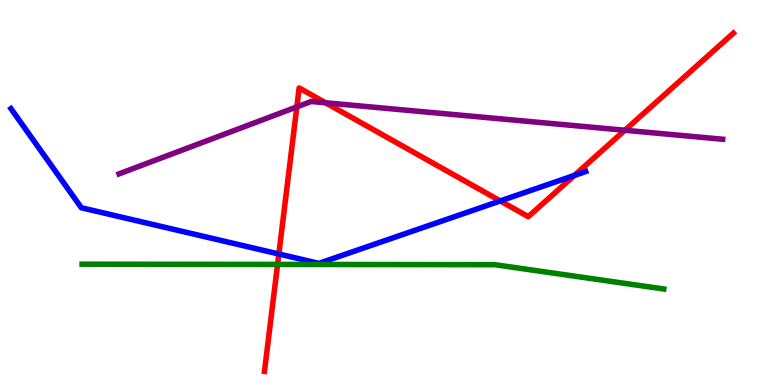[{'lines': ['blue', 'red'], 'intersections': [{'x': 3.6, 'y': 3.4}, {'x': 6.46, 'y': 4.78}, {'x': 7.41, 'y': 5.44}]}, {'lines': ['green', 'red'], 'intersections': [{'x': 3.58, 'y': 3.13}]}, {'lines': ['purple', 'red'], 'intersections': [{'x': 3.83, 'y': 7.22}, {'x': 4.2, 'y': 7.33}, {'x': 8.06, 'y': 6.62}]}, {'lines': ['blue', 'green'], 'intersections': []}, {'lines': ['blue', 'purple'], 'intersections': []}, {'lines': ['green', 'purple'], 'intersections': []}]